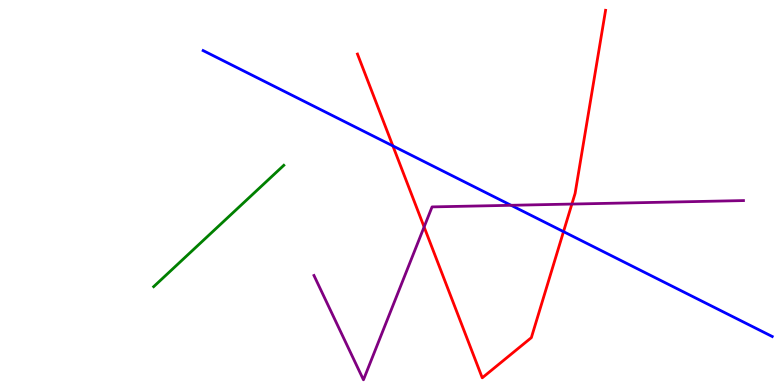[{'lines': ['blue', 'red'], 'intersections': [{'x': 5.07, 'y': 6.21}, {'x': 7.27, 'y': 3.98}]}, {'lines': ['green', 'red'], 'intersections': []}, {'lines': ['purple', 'red'], 'intersections': [{'x': 5.47, 'y': 4.1}, {'x': 7.38, 'y': 4.7}]}, {'lines': ['blue', 'green'], 'intersections': []}, {'lines': ['blue', 'purple'], 'intersections': [{'x': 6.59, 'y': 4.67}]}, {'lines': ['green', 'purple'], 'intersections': []}]